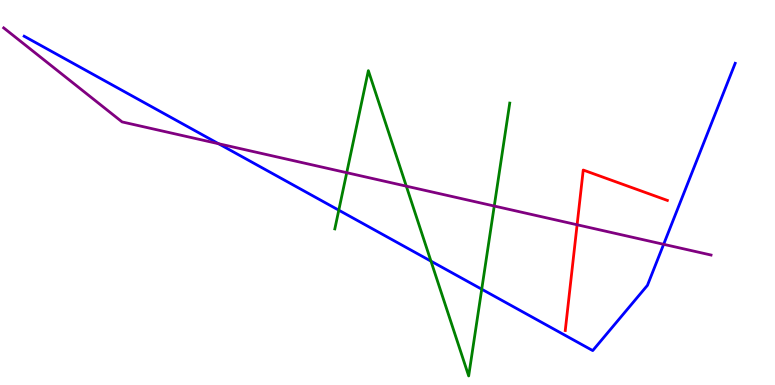[{'lines': ['blue', 'red'], 'intersections': []}, {'lines': ['green', 'red'], 'intersections': []}, {'lines': ['purple', 'red'], 'intersections': [{'x': 7.45, 'y': 4.16}]}, {'lines': ['blue', 'green'], 'intersections': [{'x': 4.37, 'y': 4.54}, {'x': 5.56, 'y': 3.22}, {'x': 6.22, 'y': 2.49}]}, {'lines': ['blue', 'purple'], 'intersections': [{'x': 2.82, 'y': 6.27}, {'x': 8.56, 'y': 3.65}]}, {'lines': ['green', 'purple'], 'intersections': [{'x': 4.47, 'y': 5.51}, {'x': 5.24, 'y': 5.16}, {'x': 6.38, 'y': 4.65}]}]